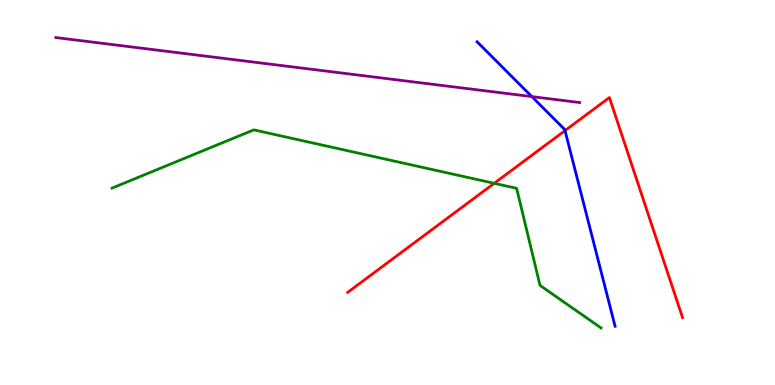[{'lines': ['blue', 'red'], 'intersections': [{'x': 7.29, 'y': 6.61}]}, {'lines': ['green', 'red'], 'intersections': [{'x': 6.38, 'y': 5.24}]}, {'lines': ['purple', 'red'], 'intersections': []}, {'lines': ['blue', 'green'], 'intersections': []}, {'lines': ['blue', 'purple'], 'intersections': [{'x': 6.86, 'y': 7.49}]}, {'lines': ['green', 'purple'], 'intersections': []}]